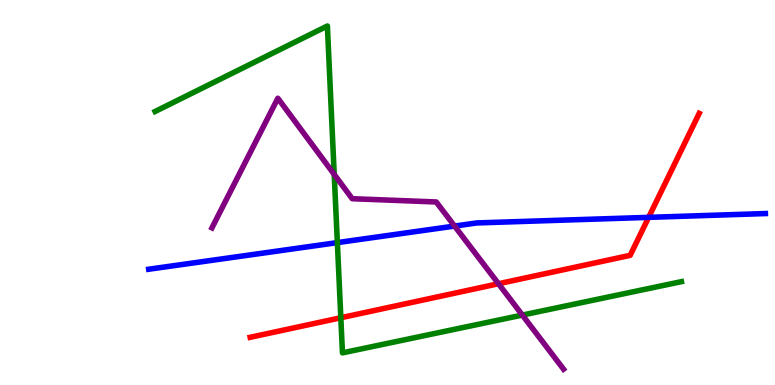[{'lines': ['blue', 'red'], 'intersections': [{'x': 8.37, 'y': 4.35}]}, {'lines': ['green', 'red'], 'intersections': [{'x': 4.4, 'y': 1.75}]}, {'lines': ['purple', 'red'], 'intersections': [{'x': 6.43, 'y': 2.63}]}, {'lines': ['blue', 'green'], 'intersections': [{'x': 4.35, 'y': 3.7}]}, {'lines': ['blue', 'purple'], 'intersections': [{'x': 5.87, 'y': 4.13}]}, {'lines': ['green', 'purple'], 'intersections': [{'x': 4.31, 'y': 5.47}, {'x': 6.74, 'y': 1.82}]}]